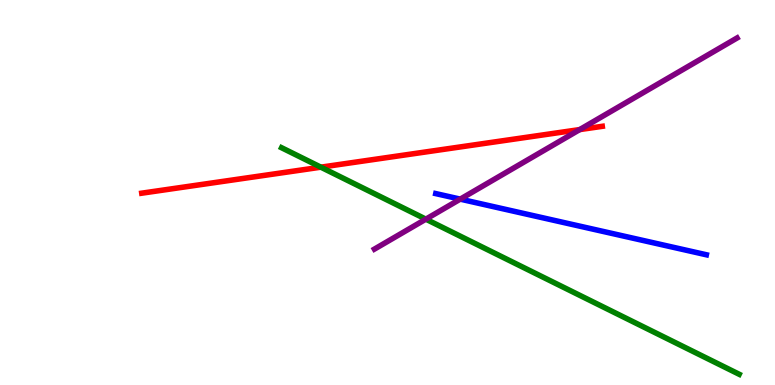[{'lines': ['blue', 'red'], 'intersections': []}, {'lines': ['green', 'red'], 'intersections': [{'x': 4.14, 'y': 5.66}]}, {'lines': ['purple', 'red'], 'intersections': [{'x': 7.48, 'y': 6.63}]}, {'lines': ['blue', 'green'], 'intersections': []}, {'lines': ['blue', 'purple'], 'intersections': [{'x': 5.94, 'y': 4.83}]}, {'lines': ['green', 'purple'], 'intersections': [{'x': 5.5, 'y': 4.31}]}]